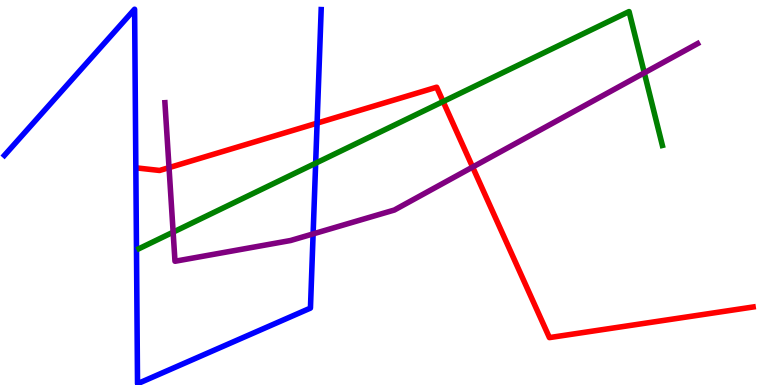[{'lines': ['blue', 'red'], 'intersections': [{'x': 4.09, 'y': 6.8}]}, {'lines': ['green', 'red'], 'intersections': [{'x': 5.72, 'y': 7.36}]}, {'lines': ['purple', 'red'], 'intersections': [{'x': 2.18, 'y': 5.65}, {'x': 6.1, 'y': 5.66}]}, {'lines': ['blue', 'green'], 'intersections': [{'x': 4.07, 'y': 5.76}]}, {'lines': ['blue', 'purple'], 'intersections': [{'x': 4.04, 'y': 3.92}]}, {'lines': ['green', 'purple'], 'intersections': [{'x': 2.23, 'y': 3.97}, {'x': 8.31, 'y': 8.11}]}]